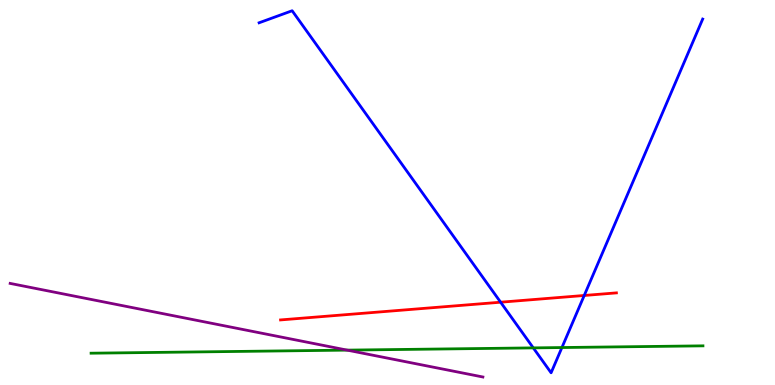[{'lines': ['blue', 'red'], 'intersections': [{'x': 6.46, 'y': 2.15}, {'x': 7.54, 'y': 2.33}]}, {'lines': ['green', 'red'], 'intersections': []}, {'lines': ['purple', 'red'], 'intersections': []}, {'lines': ['blue', 'green'], 'intersections': [{'x': 6.88, 'y': 0.964}, {'x': 7.25, 'y': 0.973}]}, {'lines': ['blue', 'purple'], 'intersections': []}, {'lines': ['green', 'purple'], 'intersections': [{'x': 4.48, 'y': 0.906}]}]